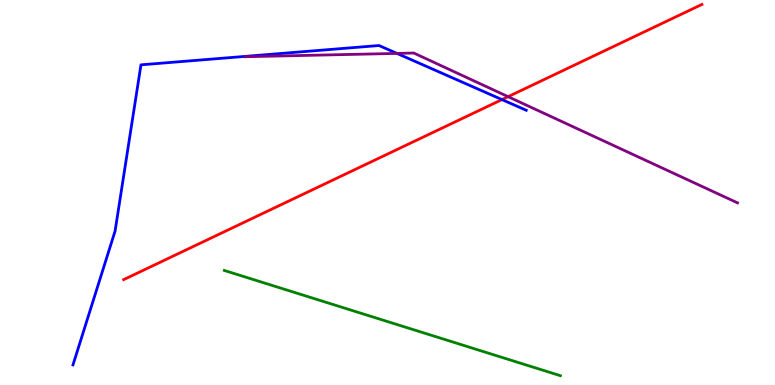[{'lines': ['blue', 'red'], 'intersections': [{'x': 6.48, 'y': 7.41}]}, {'lines': ['green', 'red'], 'intersections': []}, {'lines': ['purple', 'red'], 'intersections': [{'x': 6.56, 'y': 7.49}]}, {'lines': ['blue', 'green'], 'intersections': []}, {'lines': ['blue', 'purple'], 'intersections': [{'x': 5.12, 'y': 8.61}]}, {'lines': ['green', 'purple'], 'intersections': []}]